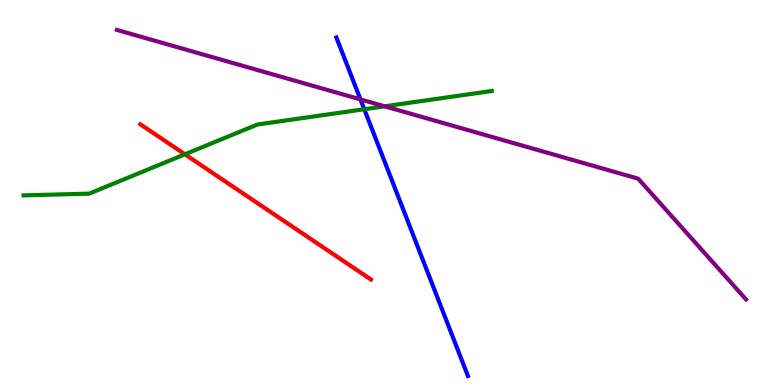[{'lines': ['blue', 'red'], 'intersections': []}, {'lines': ['green', 'red'], 'intersections': [{'x': 2.39, 'y': 5.99}]}, {'lines': ['purple', 'red'], 'intersections': []}, {'lines': ['blue', 'green'], 'intersections': [{'x': 4.7, 'y': 7.16}]}, {'lines': ['blue', 'purple'], 'intersections': [{'x': 4.65, 'y': 7.42}]}, {'lines': ['green', 'purple'], 'intersections': [{'x': 4.96, 'y': 7.24}]}]